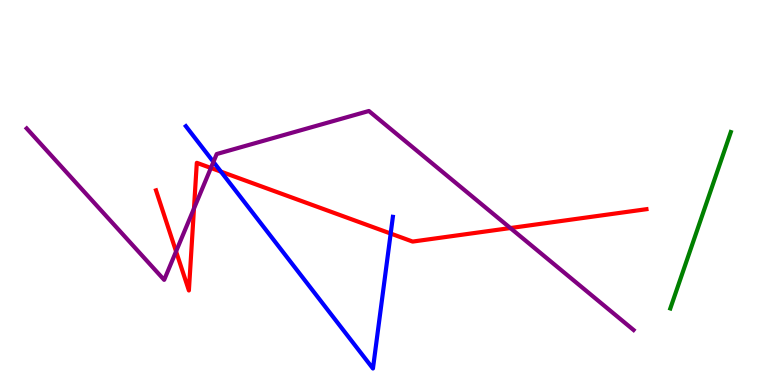[{'lines': ['blue', 'red'], 'intersections': [{'x': 2.85, 'y': 5.54}, {'x': 5.04, 'y': 3.93}]}, {'lines': ['green', 'red'], 'intersections': []}, {'lines': ['purple', 'red'], 'intersections': [{'x': 2.27, 'y': 3.47}, {'x': 2.5, 'y': 4.58}, {'x': 2.72, 'y': 5.64}, {'x': 6.59, 'y': 4.08}]}, {'lines': ['blue', 'green'], 'intersections': []}, {'lines': ['blue', 'purple'], 'intersections': [{'x': 2.75, 'y': 5.79}]}, {'lines': ['green', 'purple'], 'intersections': []}]